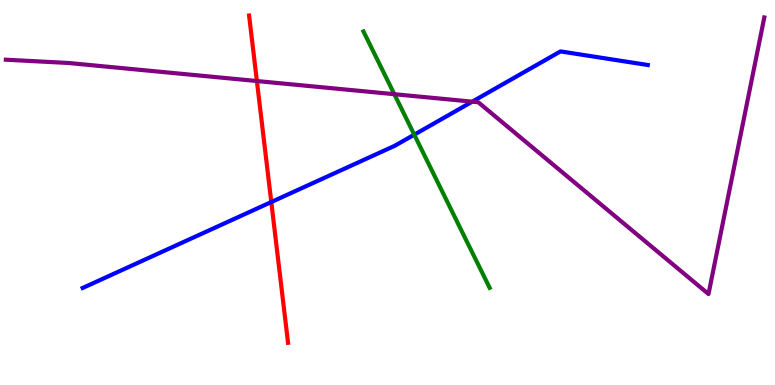[{'lines': ['blue', 'red'], 'intersections': [{'x': 3.5, 'y': 4.75}]}, {'lines': ['green', 'red'], 'intersections': []}, {'lines': ['purple', 'red'], 'intersections': [{'x': 3.31, 'y': 7.9}]}, {'lines': ['blue', 'green'], 'intersections': [{'x': 5.35, 'y': 6.5}]}, {'lines': ['blue', 'purple'], 'intersections': [{'x': 6.09, 'y': 7.36}]}, {'lines': ['green', 'purple'], 'intersections': [{'x': 5.09, 'y': 7.55}]}]